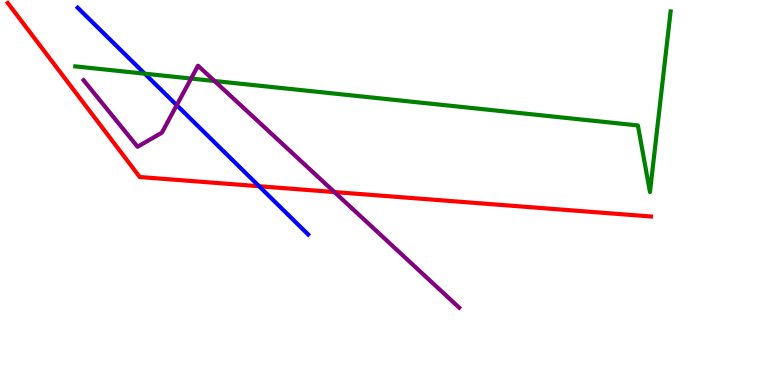[{'lines': ['blue', 'red'], 'intersections': [{'x': 3.34, 'y': 5.16}]}, {'lines': ['green', 'red'], 'intersections': []}, {'lines': ['purple', 'red'], 'intersections': [{'x': 4.31, 'y': 5.01}]}, {'lines': ['blue', 'green'], 'intersections': [{'x': 1.87, 'y': 8.09}]}, {'lines': ['blue', 'purple'], 'intersections': [{'x': 2.28, 'y': 7.27}]}, {'lines': ['green', 'purple'], 'intersections': [{'x': 2.47, 'y': 7.96}, {'x': 2.77, 'y': 7.9}]}]